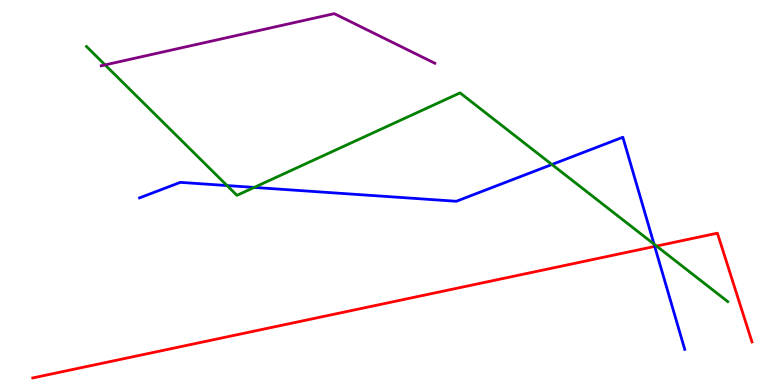[{'lines': ['blue', 'red'], 'intersections': [{'x': 8.45, 'y': 3.6}]}, {'lines': ['green', 'red'], 'intersections': [{'x': 8.47, 'y': 3.61}]}, {'lines': ['purple', 'red'], 'intersections': []}, {'lines': ['blue', 'green'], 'intersections': [{'x': 2.93, 'y': 5.18}, {'x': 3.28, 'y': 5.13}, {'x': 7.12, 'y': 5.73}, {'x': 8.44, 'y': 3.66}]}, {'lines': ['blue', 'purple'], 'intersections': []}, {'lines': ['green', 'purple'], 'intersections': [{'x': 1.36, 'y': 8.31}]}]